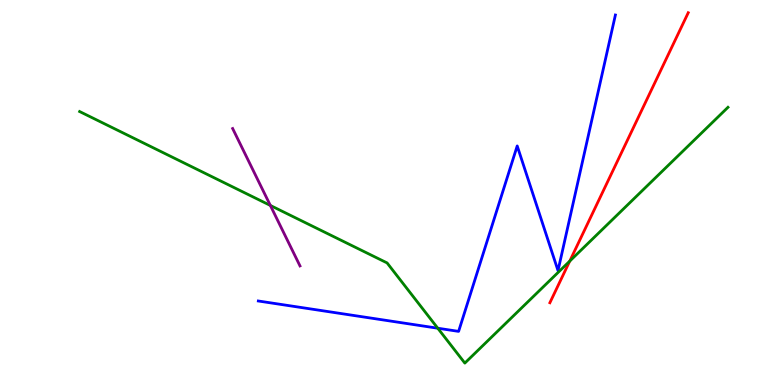[{'lines': ['blue', 'red'], 'intersections': []}, {'lines': ['green', 'red'], 'intersections': [{'x': 7.35, 'y': 3.22}]}, {'lines': ['purple', 'red'], 'intersections': []}, {'lines': ['blue', 'green'], 'intersections': [{'x': 5.65, 'y': 1.47}]}, {'lines': ['blue', 'purple'], 'intersections': []}, {'lines': ['green', 'purple'], 'intersections': [{'x': 3.49, 'y': 4.66}]}]